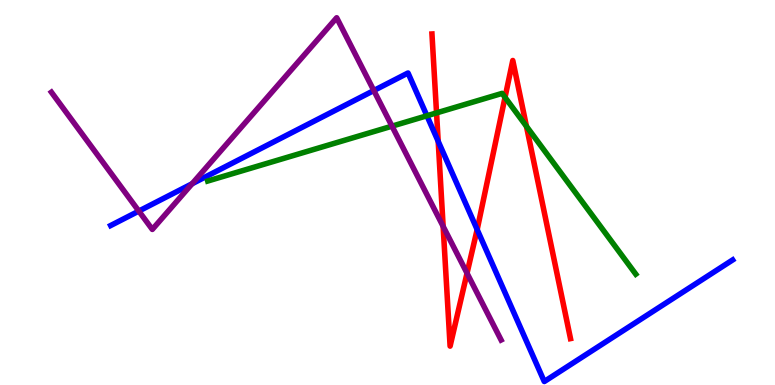[{'lines': ['blue', 'red'], 'intersections': [{'x': 5.65, 'y': 6.33}, {'x': 6.16, 'y': 4.04}]}, {'lines': ['green', 'red'], 'intersections': [{'x': 5.63, 'y': 7.07}, {'x': 6.52, 'y': 7.47}, {'x': 6.79, 'y': 6.72}]}, {'lines': ['purple', 'red'], 'intersections': [{'x': 5.72, 'y': 4.12}, {'x': 6.03, 'y': 2.9}]}, {'lines': ['blue', 'green'], 'intersections': [{'x': 5.51, 'y': 6.99}]}, {'lines': ['blue', 'purple'], 'intersections': [{'x': 1.79, 'y': 4.52}, {'x': 2.48, 'y': 5.23}, {'x': 4.82, 'y': 7.65}]}, {'lines': ['green', 'purple'], 'intersections': [{'x': 5.06, 'y': 6.72}]}]